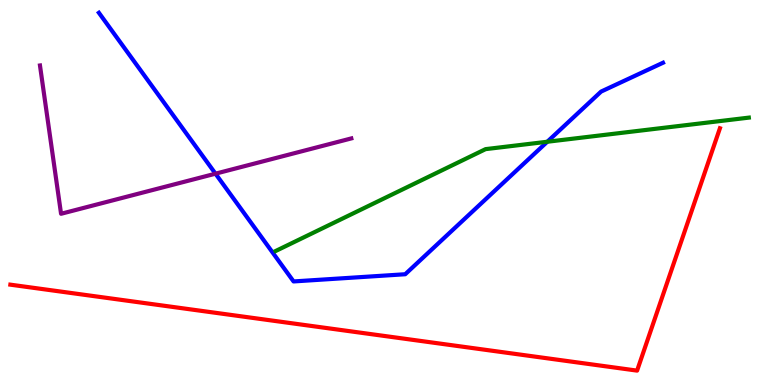[{'lines': ['blue', 'red'], 'intersections': []}, {'lines': ['green', 'red'], 'intersections': []}, {'lines': ['purple', 'red'], 'intersections': []}, {'lines': ['blue', 'green'], 'intersections': [{'x': 7.06, 'y': 6.32}]}, {'lines': ['blue', 'purple'], 'intersections': [{'x': 2.78, 'y': 5.49}]}, {'lines': ['green', 'purple'], 'intersections': []}]